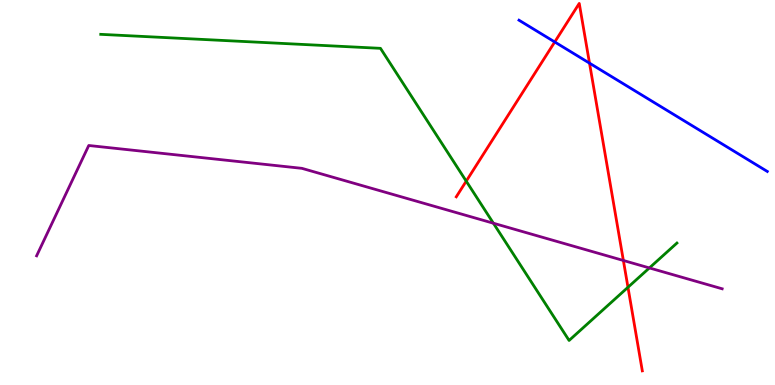[{'lines': ['blue', 'red'], 'intersections': [{'x': 7.16, 'y': 8.91}, {'x': 7.61, 'y': 8.36}]}, {'lines': ['green', 'red'], 'intersections': [{'x': 6.02, 'y': 5.29}, {'x': 8.1, 'y': 2.54}]}, {'lines': ['purple', 'red'], 'intersections': [{'x': 8.04, 'y': 3.23}]}, {'lines': ['blue', 'green'], 'intersections': []}, {'lines': ['blue', 'purple'], 'intersections': []}, {'lines': ['green', 'purple'], 'intersections': [{'x': 6.37, 'y': 4.2}, {'x': 8.38, 'y': 3.04}]}]